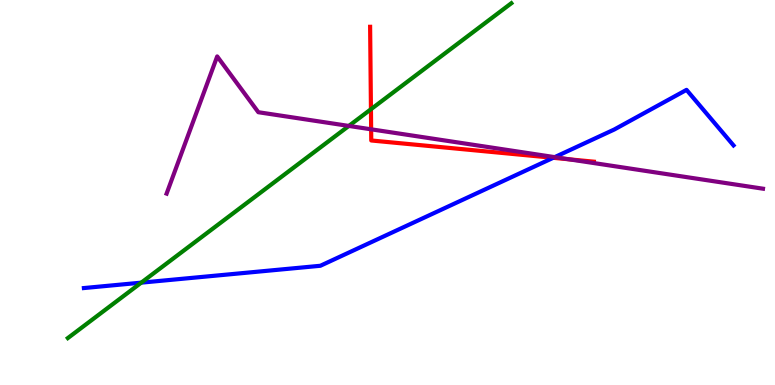[{'lines': ['blue', 'red'], 'intersections': [{'x': 7.14, 'y': 5.9}]}, {'lines': ['green', 'red'], 'intersections': [{'x': 4.79, 'y': 7.16}]}, {'lines': ['purple', 'red'], 'intersections': [{'x': 4.79, 'y': 6.64}, {'x': 7.34, 'y': 5.86}]}, {'lines': ['blue', 'green'], 'intersections': [{'x': 1.82, 'y': 2.66}]}, {'lines': ['blue', 'purple'], 'intersections': [{'x': 7.16, 'y': 5.92}]}, {'lines': ['green', 'purple'], 'intersections': [{'x': 4.5, 'y': 6.73}]}]